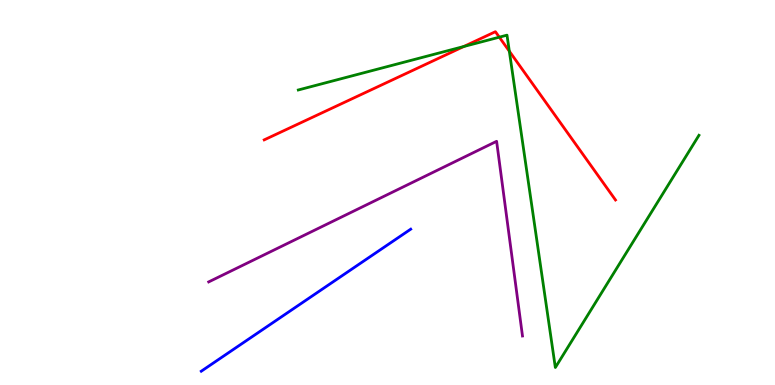[{'lines': ['blue', 'red'], 'intersections': []}, {'lines': ['green', 'red'], 'intersections': [{'x': 5.98, 'y': 8.79}, {'x': 6.44, 'y': 9.03}, {'x': 6.57, 'y': 8.67}]}, {'lines': ['purple', 'red'], 'intersections': []}, {'lines': ['blue', 'green'], 'intersections': []}, {'lines': ['blue', 'purple'], 'intersections': []}, {'lines': ['green', 'purple'], 'intersections': []}]